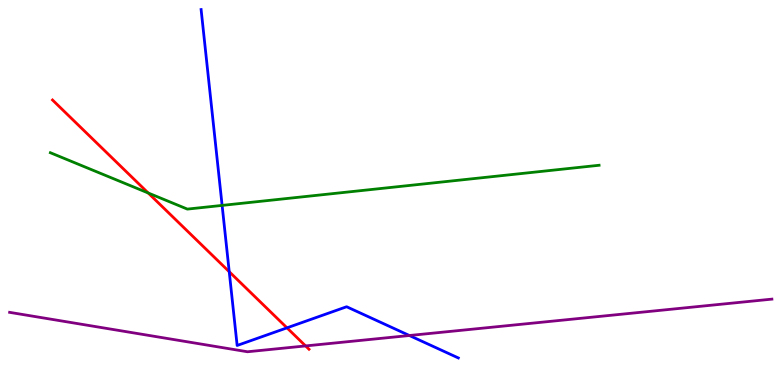[{'lines': ['blue', 'red'], 'intersections': [{'x': 2.96, 'y': 2.94}, {'x': 3.7, 'y': 1.48}]}, {'lines': ['green', 'red'], 'intersections': [{'x': 1.91, 'y': 4.99}]}, {'lines': ['purple', 'red'], 'intersections': [{'x': 3.94, 'y': 1.01}]}, {'lines': ['blue', 'green'], 'intersections': [{'x': 2.87, 'y': 4.66}]}, {'lines': ['blue', 'purple'], 'intersections': [{'x': 5.28, 'y': 1.29}]}, {'lines': ['green', 'purple'], 'intersections': []}]